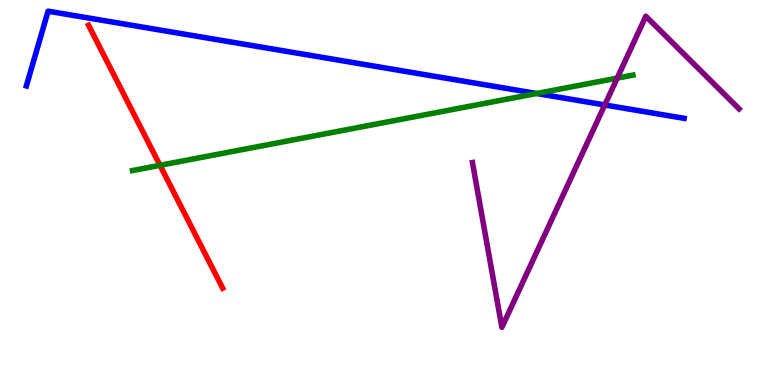[{'lines': ['blue', 'red'], 'intersections': []}, {'lines': ['green', 'red'], 'intersections': [{'x': 2.06, 'y': 5.71}]}, {'lines': ['purple', 'red'], 'intersections': []}, {'lines': ['blue', 'green'], 'intersections': [{'x': 6.92, 'y': 7.57}]}, {'lines': ['blue', 'purple'], 'intersections': [{'x': 7.8, 'y': 7.27}]}, {'lines': ['green', 'purple'], 'intersections': [{'x': 7.96, 'y': 7.97}]}]